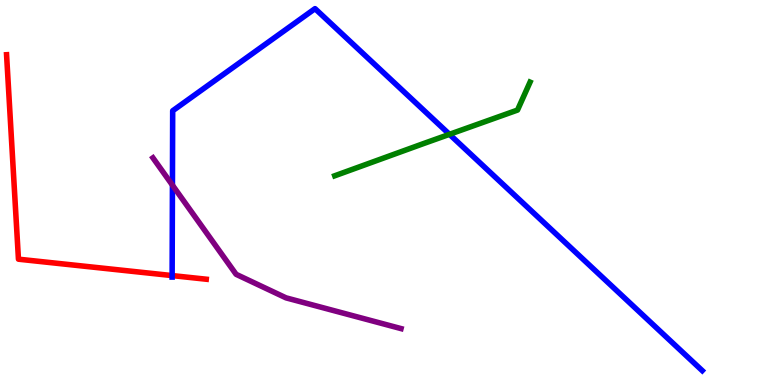[{'lines': ['blue', 'red'], 'intersections': [{'x': 2.22, 'y': 2.84}]}, {'lines': ['green', 'red'], 'intersections': []}, {'lines': ['purple', 'red'], 'intersections': []}, {'lines': ['blue', 'green'], 'intersections': [{'x': 5.8, 'y': 6.51}]}, {'lines': ['blue', 'purple'], 'intersections': [{'x': 2.22, 'y': 5.19}]}, {'lines': ['green', 'purple'], 'intersections': []}]